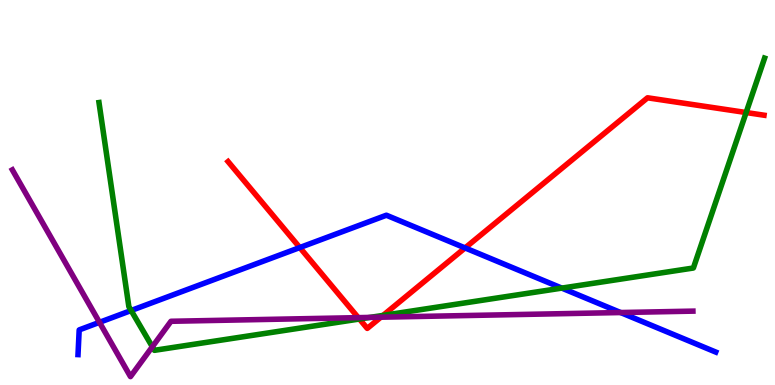[{'lines': ['blue', 'red'], 'intersections': [{'x': 3.87, 'y': 3.57}, {'x': 6.0, 'y': 3.56}]}, {'lines': ['green', 'red'], 'intersections': [{'x': 4.64, 'y': 1.71}, {'x': 4.94, 'y': 1.81}, {'x': 9.63, 'y': 7.08}]}, {'lines': ['purple', 'red'], 'intersections': [{'x': 4.62, 'y': 1.75}, {'x': 4.91, 'y': 1.76}]}, {'lines': ['blue', 'green'], 'intersections': [{'x': 1.69, 'y': 1.93}, {'x': 7.25, 'y': 2.52}]}, {'lines': ['blue', 'purple'], 'intersections': [{'x': 1.28, 'y': 1.63}, {'x': 8.01, 'y': 1.88}]}, {'lines': ['green', 'purple'], 'intersections': [{'x': 1.97, 'y': 0.993}, {'x': 4.77, 'y': 1.76}]}]